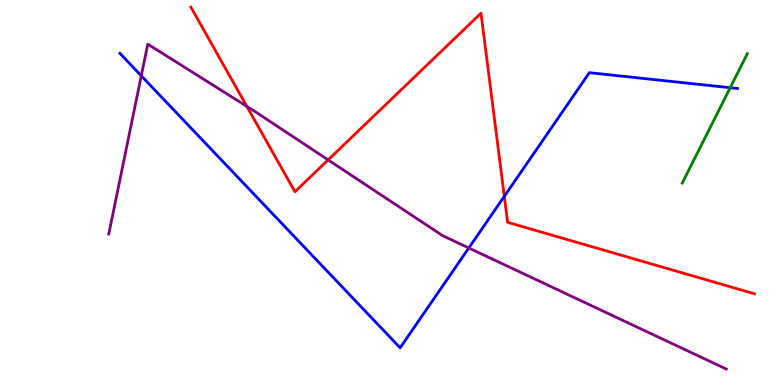[{'lines': ['blue', 'red'], 'intersections': [{'x': 6.51, 'y': 4.9}]}, {'lines': ['green', 'red'], 'intersections': []}, {'lines': ['purple', 'red'], 'intersections': [{'x': 3.18, 'y': 7.24}, {'x': 4.23, 'y': 5.85}]}, {'lines': ['blue', 'green'], 'intersections': [{'x': 9.42, 'y': 7.72}]}, {'lines': ['blue', 'purple'], 'intersections': [{'x': 1.82, 'y': 8.03}, {'x': 6.05, 'y': 3.56}]}, {'lines': ['green', 'purple'], 'intersections': []}]